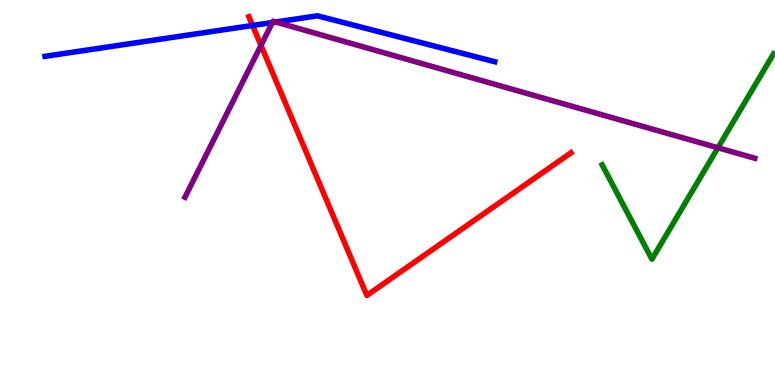[{'lines': ['blue', 'red'], 'intersections': [{'x': 3.26, 'y': 9.34}]}, {'lines': ['green', 'red'], 'intersections': []}, {'lines': ['purple', 'red'], 'intersections': [{'x': 3.37, 'y': 8.82}]}, {'lines': ['blue', 'green'], 'intersections': []}, {'lines': ['blue', 'purple'], 'intersections': [{'x': 3.52, 'y': 9.42}, {'x': 3.56, 'y': 9.43}]}, {'lines': ['green', 'purple'], 'intersections': [{'x': 9.26, 'y': 6.16}]}]